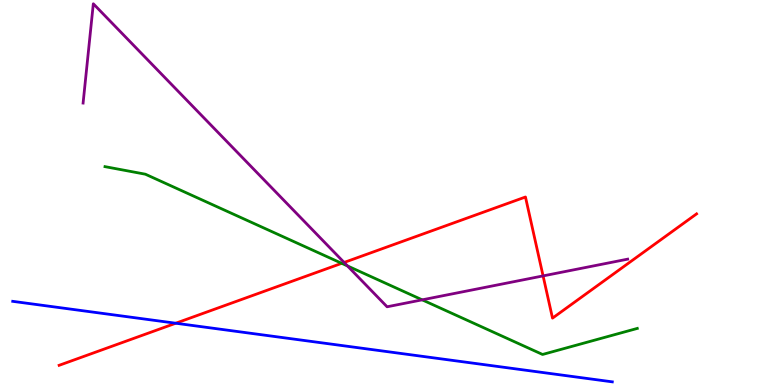[{'lines': ['blue', 'red'], 'intersections': [{'x': 2.27, 'y': 1.6}]}, {'lines': ['green', 'red'], 'intersections': [{'x': 4.41, 'y': 3.16}]}, {'lines': ['purple', 'red'], 'intersections': [{'x': 4.44, 'y': 3.18}, {'x': 7.01, 'y': 2.83}]}, {'lines': ['blue', 'green'], 'intersections': []}, {'lines': ['blue', 'purple'], 'intersections': []}, {'lines': ['green', 'purple'], 'intersections': [{'x': 4.48, 'y': 3.09}, {'x': 5.45, 'y': 2.21}]}]